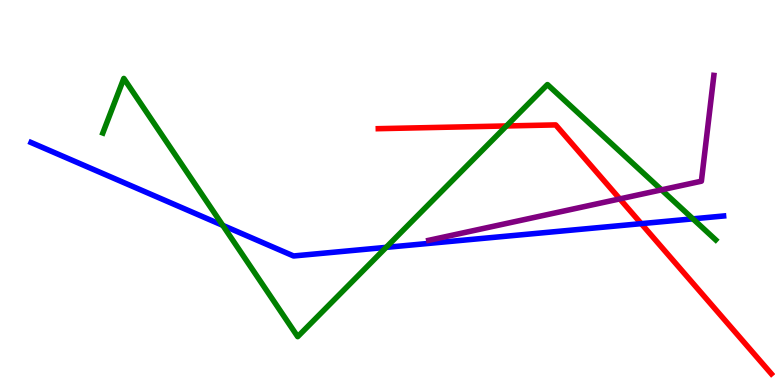[{'lines': ['blue', 'red'], 'intersections': [{'x': 8.27, 'y': 4.19}]}, {'lines': ['green', 'red'], 'intersections': [{'x': 6.53, 'y': 6.73}]}, {'lines': ['purple', 'red'], 'intersections': [{'x': 8.0, 'y': 4.83}]}, {'lines': ['blue', 'green'], 'intersections': [{'x': 2.87, 'y': 4.15}, {'x': 4.98, 'y': 3.58}, {'x': 8.94, 'y': 4.32}]}, {'lines': ['blue', 'purple'], 'intersections': []}, {'lines': ['green', 'purple'], 'intersections': [{'x': 8.54, 'y': 5.07}]}]